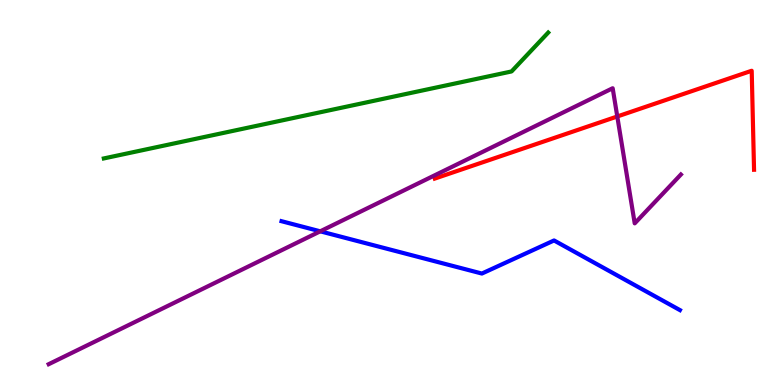[{'lines': ['blue', 'red'], 'intersections': []}, {'lines': ['green', 'red'], 'intersections': []}, {'lines': ['purple', 'red'], 'intersections': [{'x': 7.96, 'y': 6.97}]}, {'lines': ['blue', 'green'], 'intersections': []}, {'lines': ['blue', 'purple'], 'intersections': [{'x': 4.13, 'y': 3.99}]}, {'lines': ['green', 'purple'], 'intersections': []}]